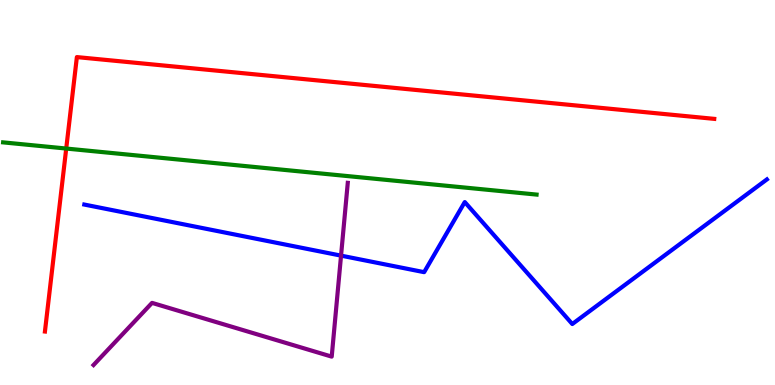[{'lines': ['blue', 'red'], 'intersections': []}, {'lines': ['green', 'red'], 'intersections': [{'x': 0.855, 'y': 6.14}]}, {'lines': ['purple', 'red'], 'intersections': []}, {'lines': ['blue', 'green'], 'intersections': []}, {'lines': ['blue', 'purple'], 'intersections': [{'x': 4.4, 'y': 3.36}]}, {'lines': ['green', 'purple'], 'intersections': []}]